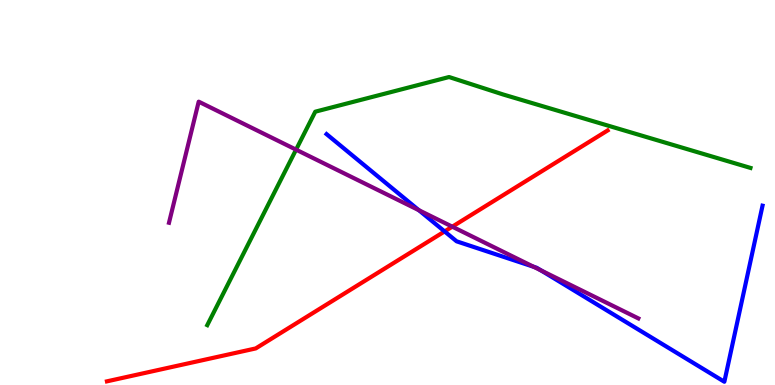[{'lines': ['blue', 'red'], 'intersections': [{'x': 5.74, 'y': 3.99}]}, {'lines': ['green', 'red'], 'intersections': []}, {'lines': ['purple', 'red'], 'intersections': [{'x': 5.84, 'y': 4.11}]}, {'lines': ['blue', 'green'], 'intersections': []}, {'lines': ['blue', 'purple'], 'intersections': [{'x': 5.4, 'y': 4.54}, {'x': 6.89, 'y': 3.07}, {'x': 6.98, 'y': 2.98}]}, {'lines': ['green', 'purple'], 'intersections': [{'x': 3.82, 'y': 6.11}]}]